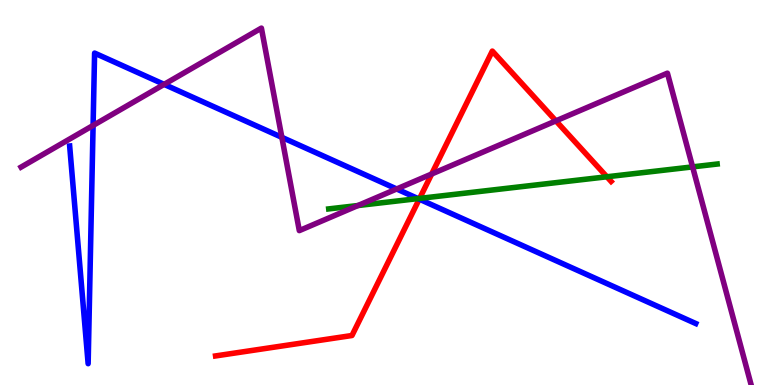[{'lines': ['blue', 'red'], 'intersections': [{'x': 5.41, 'y': 4.83}]}, {'lines': ['green', 'red'], 'intersections': [{'x': 5.41, 'y': 4.85}, {'x': 7.83, 'y': 5.41}]}, {'lines': ['purple', 'red'], 'intersections': [{'x': 5.57, 'y': 5.48}, {'x': 7.17, 'y': 6.86}]}, {'lines': ['blue', 'green'], 'intersections': [{'x': 5.39, 'y': 4.84}]}, {'lines': ['blue', 'purple'], 'intersections': [{'x': 1.2, 'y': 6.74}, {'x': 2.12, 'y': 7.81}, {'x': 3.64, 'y': 6.43}, {'x': 5.12, 'y': 5.09}]}, {'lines': ['green', 'purple'], 'intersections': [{'x': 4.62, 'y': 4.66}, {'x': 8.94, 'y': 5.67}]}]